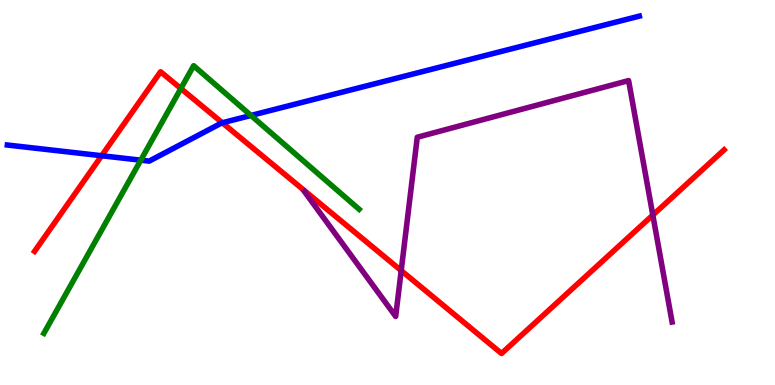[{'lines': ['blue', 'red'], 'intersections': [{'x': 1.31, 'y': 5.96}, {'x': 2.87, 'y': 6.81}]}, {'lines': ['green', 'red'], 'intersections': [{'x': 2.33, 'y': 7.7}]}, {'lines': ['purple', 'red'], 'intersections': [{'x': 5.18, 'y': 2.97}, {'x': 8.42, 'y': 4.41}]}, {'lines': ['blue', 'green'], 'intersections': [{'x': 1.82, 'y': 5.84}, {'x': 3.24, 'y': 7.0}]}, {'lines': ['blue', 'purple'], 'intersections': []}, {'lines': ['green', 'purple'], 'intersections': []}]